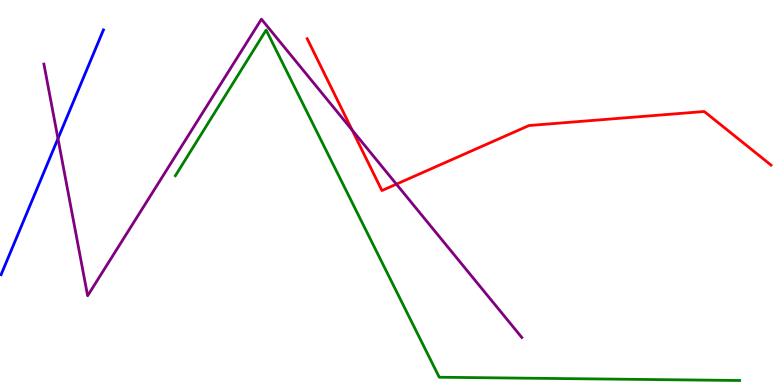[{'lines': ['blue', 'red'], 'intersections': []}, {'lines': ['green', 'red'], 'intersections': []}, {'lines': ['purple', 'red'], 'intersections': [{'x': 4.54, 'y': 6.62}, {'x': 5.11, 'y': 5.22}]}, {'lines': ['blue', 'green'], 'intersections': []}, {'lines': ['blue', 'purple'], 'intersections': [{'x': 0.748, 'y': 6.4}]}, {'lines': ['green', 'purple'], 'intersections': []}]